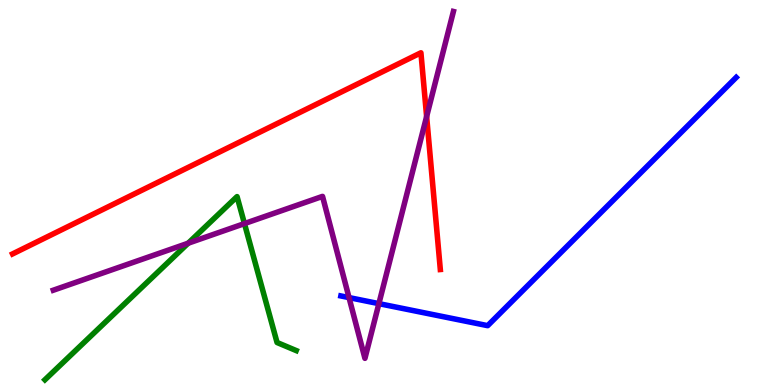[{'lines': ['blue', 'red'], 'intersections': []}, {'lines': ['green', 'red'], 'intersections': []}, {'lines': ['purple', 'red'], 'intersections': [{'x': 5.5, 'y': 6.97}]}, {'lines': ['blue', 'green'], 'intersections': []}, {'lines': ['blue', 'purple'], 'intersections': [{'x': 4.5, 'y': 2.27}, {'x': 4.89, 'y': 2.11}]}, {'lines': ['green', 'purple'], 'intersections': [{'x': 2.43, 'y': 3.68}, {'x': 3.15, 'y': 4.19}]}]